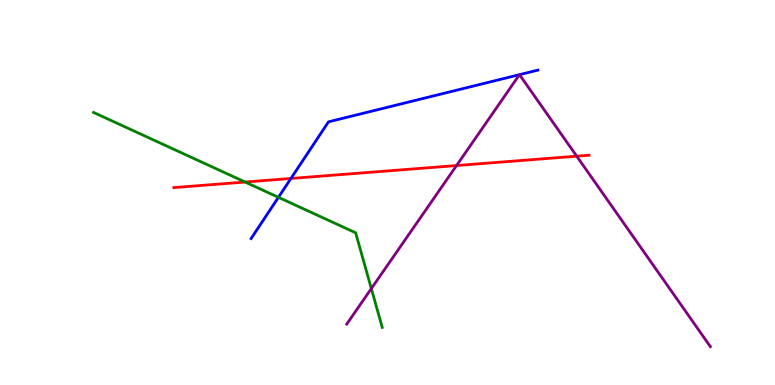[{'lines': ['blue', 'red'], 'intersections': [{'x': 3.75, 'y': 5.36}]}, {'lines': ['green', 'red'], 'intersections': [{'x': 3.16, 'y': 5.27}]}, {'lines': ['purple', 'red'], 'intersections': [{'x': 5.89, 'y': 5.7}, {'x': 7.44, 'y': 5.94}]}, {'lines': ['blue', 'green'], 'intersections': [{'x': 3.59, 'y': 4.87}]}, {'lines': ['blue', 'purple'], 'intersections': [{'x': 6.7, 'y': 8.06}, {'x': 6.7, 'y': 8.06}]}, {'lines': ['green', 'purple'], 'intersections': [{'x': 4.79, 'y': 2.5}]}]